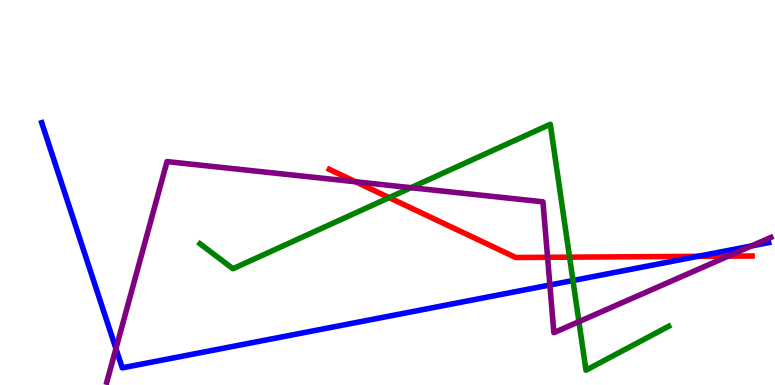[{'lines': ['blue', 'red'], 'intersections': [{'x': 9.0, 'y': 3.34}]}, {'lines': ['green', 'red'], 'intersections': [{'x': 5.02, 'y': 4.87}, {'x': 7.35, 'y': 3.32}]}, {'lines': ['purple', 'red'], 'intersections': [{'x': 4.59, 'y': 5.28}, {'x': 7.07, 'y': 3.32}, {'x': 9.4, 'y': 3.35}]}, {'lines': ['blue', 'green'], 'intersections': [{'x': 7.39, 'y': 2.71}]}, {'lines': ['blue', 'purple'], 'intersections': [{'x': 1.5, 'y': 0.945}, {'x': 7.1, 'y': 2.6}, {'x': 9.7, 'y': 3.61}]}, {'lines': ['green', 'purple'], 'intersections': [{'x': 5.3, 'y': 5.12}, {'x': 7.47, 'y': 1.65}]}]